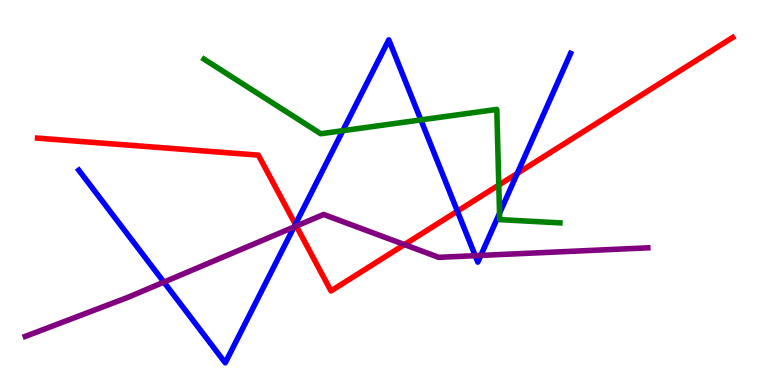[{'lines': ['blue', 'red'], 'intersections': [{'x': 3.81, 'y': 4.17}, {'x': 5.9, 'y': 4.52}, {'x': 6.67, 'y': 5.5}]}, {'lines': ['green', 'red'], 'intersections': [{'x': 6.44, 'y': 5.19}]}, {'lines': ['purple', 'red'], 'intersections': [{'x': 3.82, 'y': 4.13}, {'x': 5.22, 'y': 3.65}]}, {'lines': ['blue', 'green'], 'intersections': [{'x': 4.42, 'y': 6.61}, {'x': 5.43, 'y': 6.89}, {'x': 6.45, 'y': 4.46}]}, {'lines': ['blue', 'purple'], 'intersections': [{'x': 2.11, 'y': 2.67}, {'x': 3.79, 'y': 4.1}, {'x': 6.13, 'y': 3.36}, {'x': 6.2, 'y': 3.37}]}, {'lines': ['green', 'purple'], 'intersections': []}]